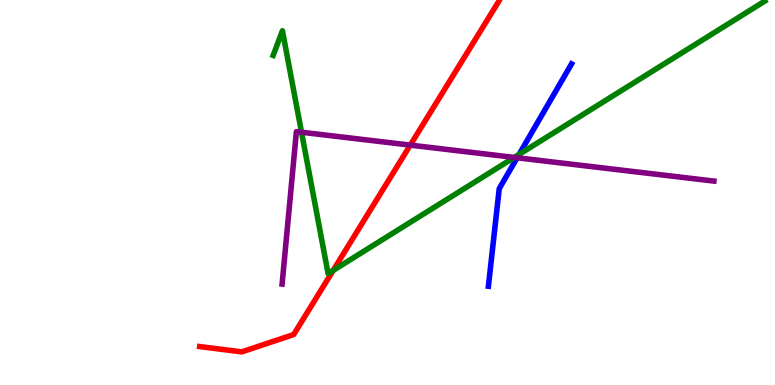[{'lines': ['blue', 'red'], 'intersections': []}, {'lines': ['green', 'red'], 'intersections': [{'x': 4.3, 'y': 2.98}]}, {'lines': ['purple', 'red'], 'intersections': [{'x': 5.29, 'y': 6.23}]}, {'lines': ['blue', 'green'], 'intersections': [{'x': 6.7, 'y': 5.99}]}, {'lines': ['blue', 'purple'], 'intersections': [{'x': 6.67, 'y': 5.9}]}, {'lines': ['green', 'purple'], 'intersections': [{'x': 3.89, 'y': 6.57}, {'x': 6.64, 'y': 5.91}]}]